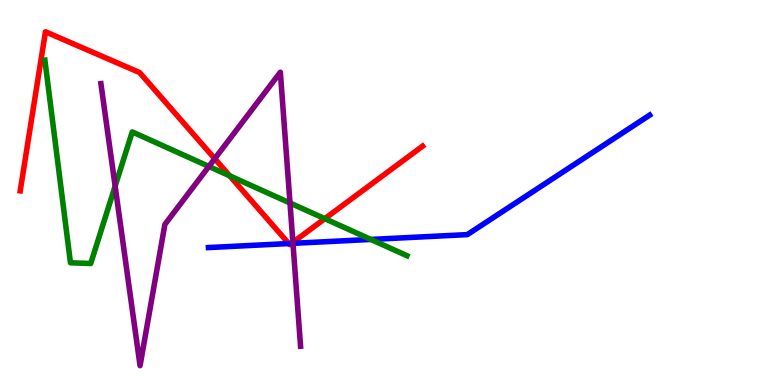[{'lines': ['blue', 'red'], 'intersections': [{'x': 3.73, 'y': 3.67}, {'x': 3.76, 'y': 3.68}]}, {'lines': ['green', 'red'], 'intersections': [{'x': 2.96, 'y': 5.43}, {'x': 4.19, 'y': 4.32}]}, {'lines': ['purple', 'red'], 'intersections': [{'x': 2.77, 'y': 5.88}, {'x': 3.78, 'y': 3.71}]}, {'lines': ['blue', 'green'], 'intersections': [{'x': 4.79, 'y': 3.78}]}, {'lines': ['blue', 'purple'], 'intersections': [{'x': 3.78, 'y': 3.68}]}, {'lines': ['green', 'purple'], 'intersections': [{'x': 1.49, 'y': 5.17}, {'x': 2.69, 'y': 5.68}, {'x': 3.74, 'y': 4.73}]}]